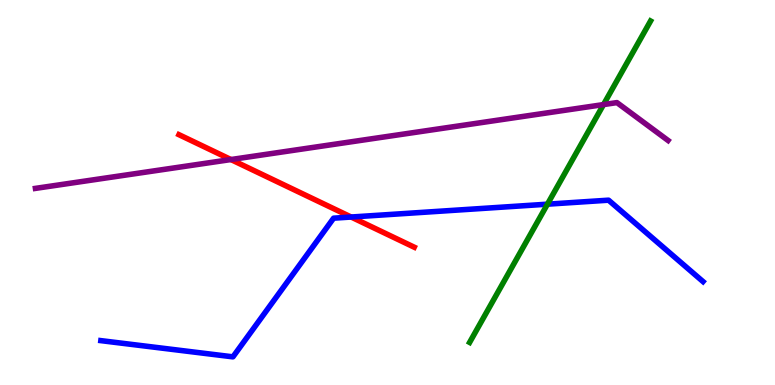[{'lines': ['blue', 'red'], 'intersections': [{'x': 4.53, 'y': 4.36}]}, {'lines': ['green', 'red'], 'intersections': []}, {'lines': ['purple', 'red'], 'intersections': [{'x': 2.98, 'y': 5.86}]}, {'lines': ['blue', 'green'], 'intersections': [{'x': 7.06, 'y': 4.7}]}, {'lines': ['blue', 'purple'], 'intersections': []}, {'lines': ['green', 'purple'], 'intersections': [{'x': 7.79, 'y': 7.28}]}]